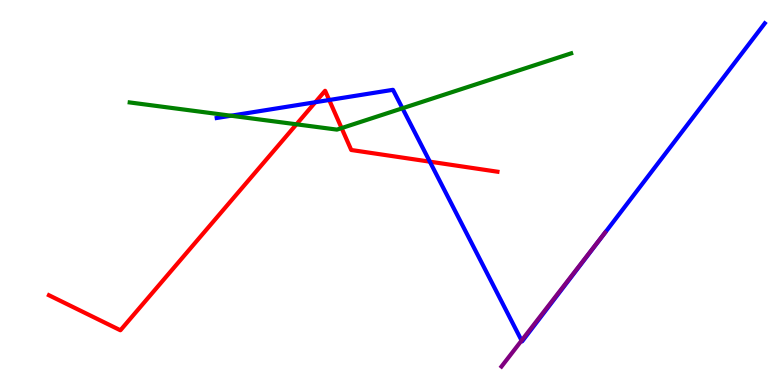[{'lines': ['blue', 'red'], 'intersections': [{'x': 4.07, 'y': 7.34}, {'x': 4.25, 'y': 7.4}, {'x': 5.55, 'y': 5.8}]}, {'lines': ['green', 'red'], 'intersections': [{'x': 3.83, 'y': 6.77}, {'x': 4.41, 'y': 6.67}]}, {'lines': ['purple', 'red'], 'intersections': []}, {'lines': ['blue', 'green'], 'intersections': [{'x': 2.98, 'y': 6.99}, {'x': 5.19, 'y': 7.19}]}, {'lines': ['blue', 'purple'], 'intersections': [{'x': 6.73, 'y': 1.16}]}, {'lines': ['green', 'purple'], 'intersections': []}]